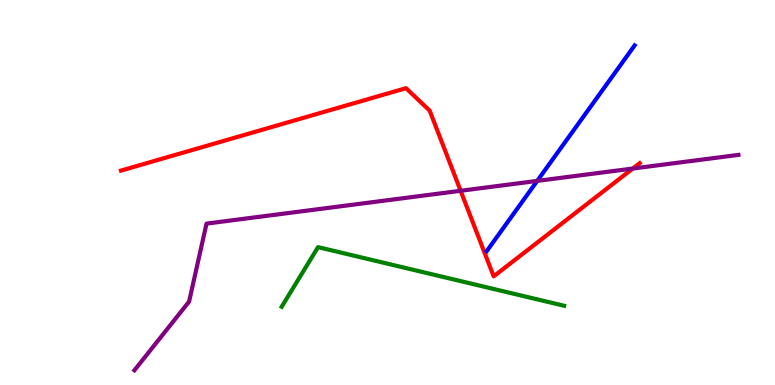[{'lines': ['blue', 'red'], 'intersections': []}, {'lines': ['green', 'red'], 'intersections': []}, {'lines': ['purple', 'red'], 'intersections': [{'x': 5.94, 'y': 5.04}, {'x': 8.16, 'y': 5.62}]}, {'lines': ['blue', 'green'], 'intersections': []}, {'lines': ['blue', 'purple'], 'intersections': [{'x': 6.93, 'y': 5.3}]}, {'lines': ['green', 'purple'], 'intersections': []}]